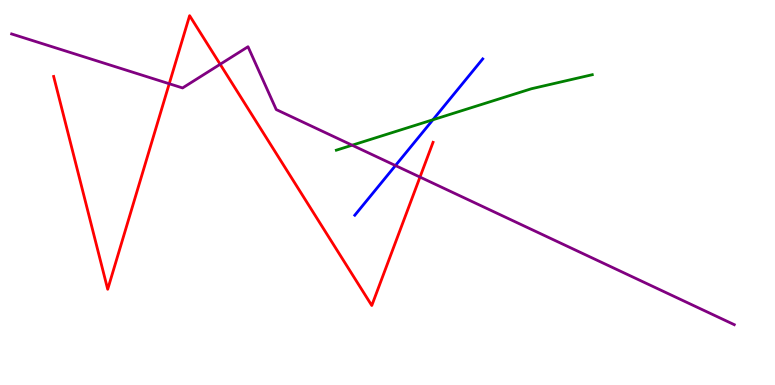[{'lines': ['blue', 'red'], 'intersections': []}, {'lines': ['green', 'red'], 'intersections': []}, {'lines': ['purple', 'red'], 'intersections': [{'x': 2.18, 'y': 7.83}, {'x': 2.84, 'y': 8.33}, {'x': 5.42, 'y': 5.4}]}, {'lines': ['blue', 'green'], 'intersections': [{'x': 5.59, 'y': 6.89}]}, {'lines': ['blue', 'purple'], 'intersections': [{'x': 5.1, 'y': 5.7}]}, {'lines': ['green', 'purple'], 'intersections': [{'x': 4.54, 'y': 6.23}]}]